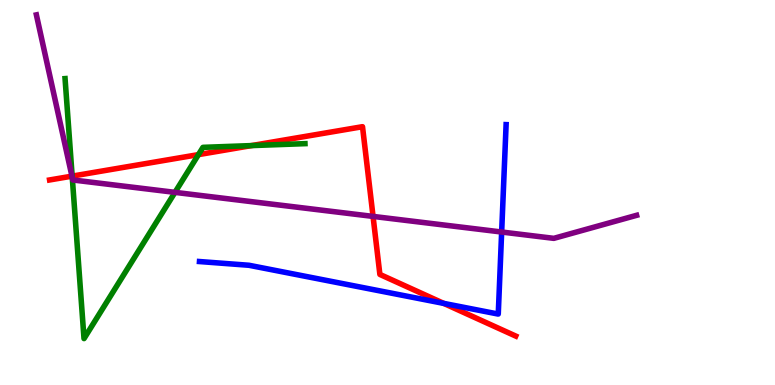[{'lines': ['blue', 'red'], 'intersections': [{'x': 5.73, 'y': 2.12}]}, {'lines': ['green', 'red'], 'intersections': [{'x': 0.931, 'y': 5.43}, {'x': 2.56, 'y': 5.98}, {'x': 3.24, 'y': 6.22}]}, {'lines': ['purple', 'red'], 'intersections': [{'x': 0.928, 'y': 5.42}, {'x': 4.81, 'y': 4.38}]}, {'lines': ['blue', 'green'], 'intersections': []}, {'lines': ['blue', 'purple'], 'intersections': [{'x': 6.47, 'y': 3.97}]}, {'lines': ['green', 'purple'], 'intersections': [{'x': 0.933, 'y': 5.38}, {'x': 2.26, 'y': 5.0}]}]